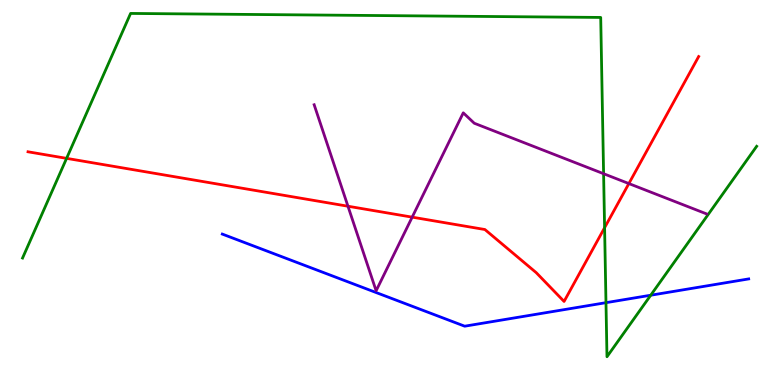[{'lines': ['blue', 'red'], 'intersections': []}, {'lines': ['green', 'red'], 'intersections': [{'x': 0.859, 'y': 5.89}, {'x': 7.8, 'y': 4.09}]}, {'lines': ['purple', 'red'], 'intersections': [{'x': 4.49, 'y': 4.64}, {'x': 5.32, 'y': 4.36}, {'x': 8.11, 'y': 5.23}]}, {'lines': ['blue', 'green'], 'intersections': [{'x': 7.82, 'y': 2.14}, {'x': 8.4, 'y': 2.33}]}, {'lines': ['blue', 'purple'], 'intersections': []}, {'lines': ['green', 'purple'], 'intersections': [{'x': 7.79, 'y': 5.49}]}]